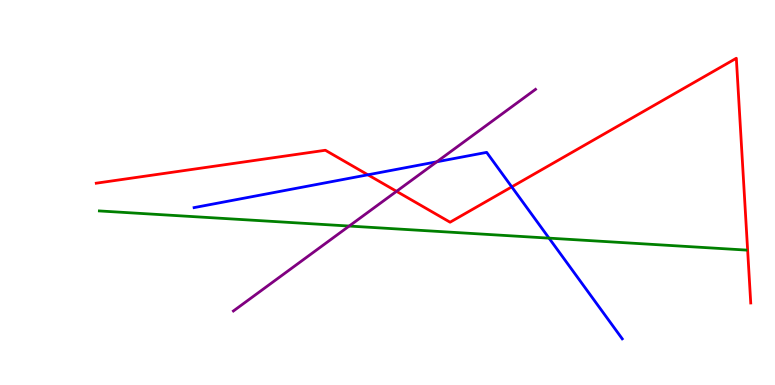[{'lines': ['blue', 'red'], 'intersections': [{'x': 4.75, 'y': 5.46}, {'x': 6.6, 'y': 5.15}]}, {'lines': ['green', 'red'], 'intersections': []}, {'lines': ['purple', 'red'], 'intersections': [{'x': 5.12, 'y': 5.03}]}, {'lines': ['blue', 'green'], 'intersections': [{'x': 7.08, 'y': 3.81}]}, {'lines': ['blue', 'purple'], 'intersections': [{'x': 5.64, 'y': 5.8}]}, {'lines': ['green', 'purple'], 'intersections': [{'x': 4.51, 'y': 4.13}]}]